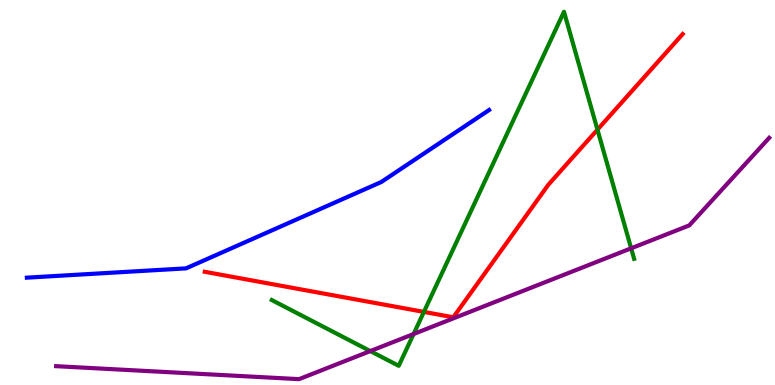[{'lines': ['blue', 'red'], 'intersections': []}, {'lines': ['green', 'red'], 'intersections': [{'x': 5.47, 'y': 1.9}, {'x': 7.71, 'y': 6.63}]}, {'lines': ['purple', 'red'], 'intersections': []}, {'lines': ['blue', 'green'], 'intersections': []}, {'lines': ['blue', 'purple'], 'intersections': []}, {'lines': ['green', 'purple'], 'intersections': [{'x': 4.78, 'y': 0.881}, {'x': 5.34, 'y': 1.32}, {'x': 8.14, 'y': 3.55}]}]